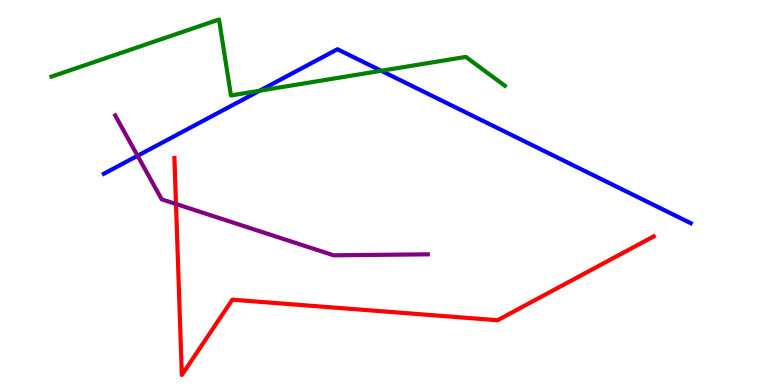[{'lines': ['blue', 'red'], 'intersections': []}, {'lines': ['green', 'red'], 'intersections': []}, {'lines': ['purple', 'red'], 'intersections': [{'x': 2.27, 'y': 4.7}]}, {'lines': ['blue', 'green'], 'intersections': [{'x': 3.35, 'y': 7.64}, {'x': 4.92, 'y': 8.16}]}, {'lines': ['blue', 'purple'], 'intersections': [{'x': 1.78, 'y': 5.95}]}, {'lines': ['green', 'purple'], 'intersections': []}]